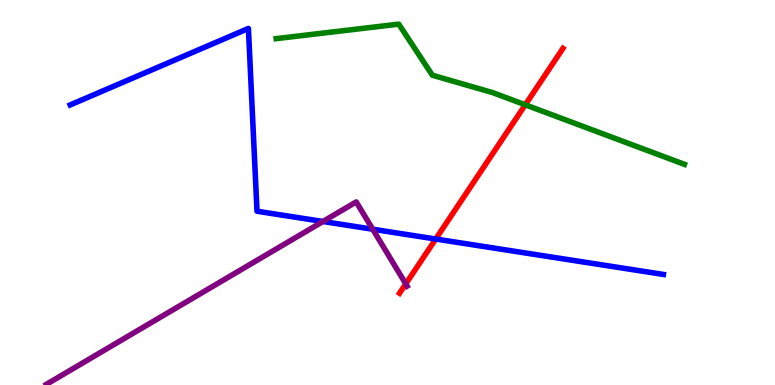[{'lines': ['blue', 'red'], 'intersections': [{'x': 5.62, 'y': 3.79}]}, {'lines': ['green', 'red'], 'intersections': [{'x': 6.78, 'y': 7.28}]}, {'lines': ['purple', 'red'], 'intersections': [{'x': 5.24, 'y': 2.63}]}, {'lines': ['blue', 'green'], 'intersections': []}, {'lines': ['blue', 'purple'], 'intersections': [{'x': 4.17, 'y': 4.25}, {'x': 4.81, 'y': 4.05}]}, {'lines': ['green', 'purple'], 'intersections': []}]